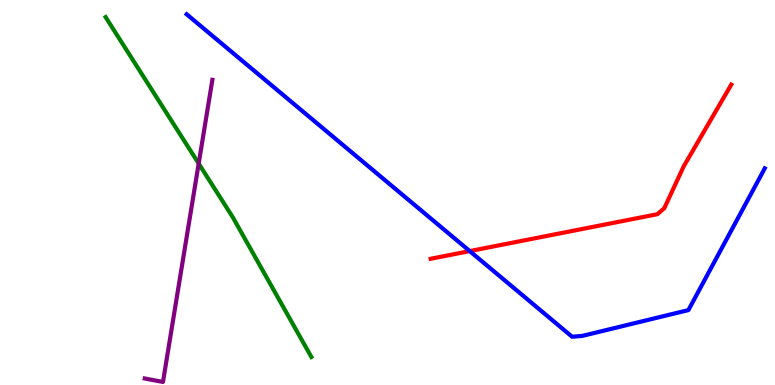[{'lines': ['blue', 'red'], 'intersections': [{'x': 6.06, 'y': 3.48}]}, {'lines': ['green', 'red'], 'intersections': []}, {'lines': ['purple', 'red'], 'intersections': []}, {'lines': ['blue', 'green'], 'intersections': []}, {'lines': ['blue', 'purple'], 'intersections': []}, {'lines': ['green', 'purple'], 'intersections': [{'x': 2.56, 'y': 5.75}]}]